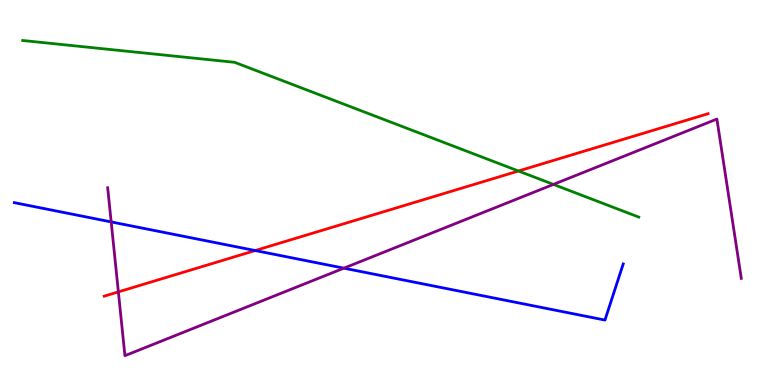[{'lines': ['blue', 'red'], 'intersections': [{'x': 3.29, 'y': 3.49}]}, {'lines': ['green', 'red'], 'intersections': [{'x': 6.69, 'y': 5.56}]}, {'lines': ['purple', 'red'], 'intersections': [{'x': 1.53, 'y': 2.42}]}, {'lines': ['blue', 'green'], 'intersections': []}, {'lines': ['blue', 'purple'], 'intersections': [{'x': 1.43, 'y': 4.24}, {'x': 4.44, 'y': 3.03}]}, {'lines': ['green', 'purple'], 'intersections': [{'x': 7.14, 'y': 5.21}]}]